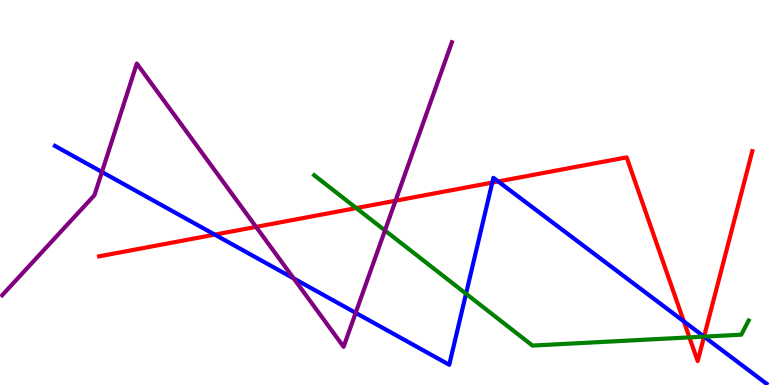[{'lines': ['blue', 'red'], 'intersections': [{'x': 2.77, 'y': 3.91}, {'x': 6.35, 'y': 5.26}, {'x': 6.43, 'y': 5.29}, {'x': 8.82, 'y': 1.65}, {'x': 9.08, 'y': 1.26}]}, {'lines': ['green', 'red'], 'intersections': [{'x': 4.6, 'y': 4.6}, {'x': 8.9, 'y': 1.24}, {'x': 9.08, 'y': 1.26}]}, {'lines': ['purple', 'red'], 'intersections': [{'x': 3.3, 'y': 4.11}, {'x': 5.1, 'y': 4.79}]}, {'lines': ['blue', 'green'], 'intersections': [{'x': 6.01, 'y': 2.37}, {'x': 9.08, 'y': 1.26}]}, {'lines': ['blue', 'purple'], 'intersections': [{'x': 1.32, 'y': 5.53}, {'x': 3.79, 'y': 2.77}, {'x': 4.59, 'y': 1.87}]}, {'lines': ['green', 'purple'], 'intersections': [{'x': 4.97, 'y': 4.01}]}]